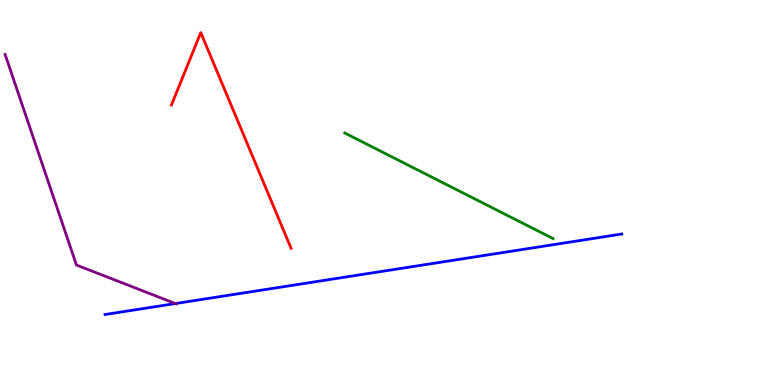[{'lines': ['blue', 'red'], 'intersections': []}, {'lines': ['green', 'red'], 'intersections': []}, {'lines': ['purple', 'red'], 'intersections': []}, {'lines': ['blue', 'green'], 'intersections': []}, {'lines': ['blue', 'purple'], 'intersections': [{'x': 2.26, 'y': 2.12}]}, {'lines': ['green', 'purple'], 'intersections': []}]